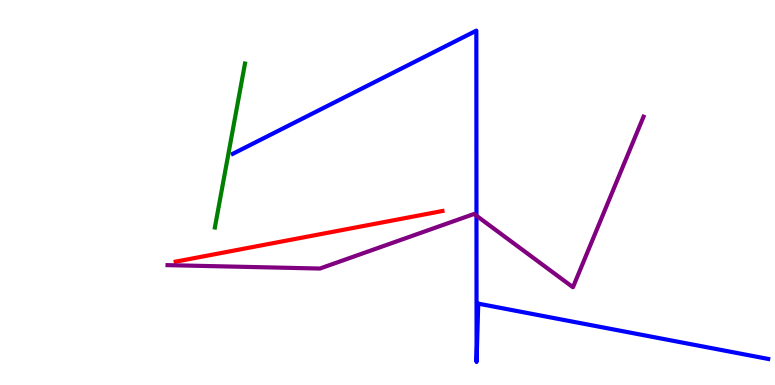[{'lines': ['blue', 'red'], 'intersections': []}, {'lines': ['green', 'red'], 'intersections': []}, {'lines': ['purple', 'red'], 'intersections': []}, {'lines': ['blue', 'green'], 'intersections': []}, {'lines': ['blue', 'purple'], 'intersections': [{'x': 6.15, 'y': 4.4}]}, {'lines': ['green', 'purple'], 'intersections': []}]